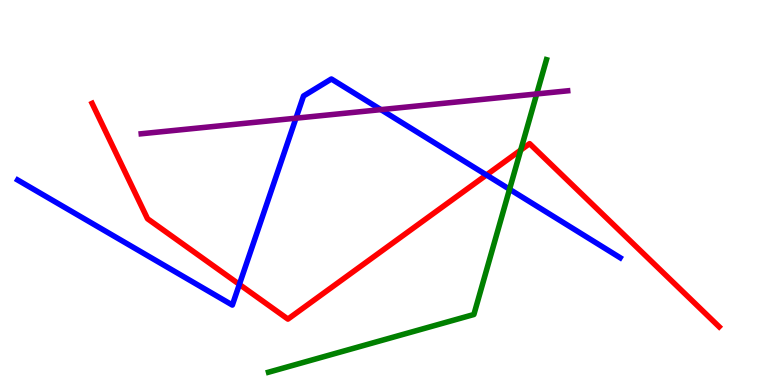[{'lines': ['blue', 'red'], 'intersections': [{'x': 3.09, 'y': 2.61}, {'x': 6.28, 'y': 5.46}]}, {'lines': ['green', 'red'], 'intersections': [{'x': 6.72, 'y': 6.1}]}, {'lines': ['purple', 'red'], 'intersections': []}, {'lines': ['blue', 'green'], 'intersections': [{'x': 6.57, 'y': 5.08}]}, {'lines': ['blue', 'purple'], 'intersections': [{'x': 3.82, 'y': 6.93}, {'x': 4.91, 'y': 7.15}]}, {'lines': ['green', 'purple'], 'intersections': [{'x': 6.93, 'y': 7.56}]}]